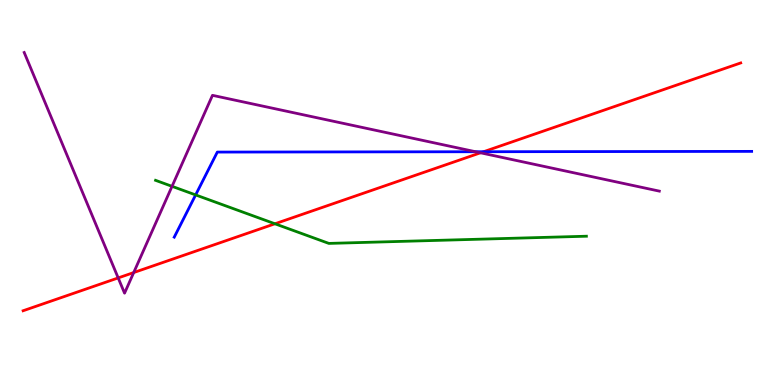[{'lines': ['blue', 'red'], 'intersections': [{'x': 6.24, 'y': 6.06}]}, {'lines': ['green', 'red'], 'intersections': [{'x': 3.55, 'y': 4.19}]}, {'lines': ['purple', 'red'], 'intersections': [{'x': 1.53, 'y': 2.78}, {'x': 1.73, 'y': 2.92}, {'x': 6.2, 'y': 6.03}]}, {'lines': ['blue', 'green'], 'intersections': [{'x': 2.52, 'y': 4.94}]}, {'lines': ['blue', 'purple'], 'intersections': [{'x': 6.14, 'y': 6.06}]}, {'lines': ['green', 'purple'], 'intersections': [{'x': 2.22, 'y': 5.16}]}]